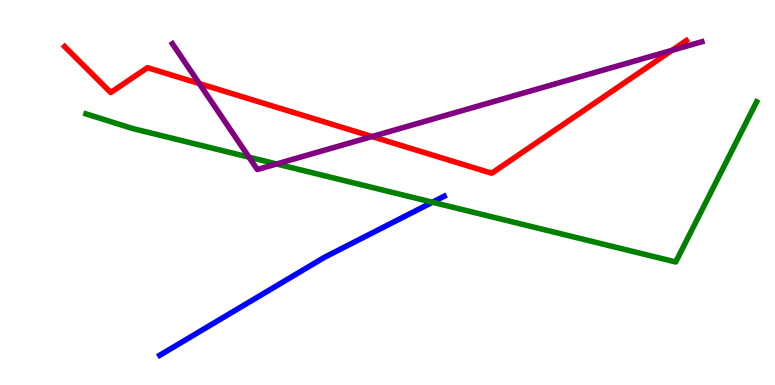[{'lines': ['blue', 'red'], 'intersections': []}, {'lines': ['green', 'red'], 'intersections': []}, {'lines': ['purple', 'red'], 'intersections': [{'x': 2.57, 'y': 7.83}, {'x': 4.8, 'y': 6.45}, {'x': 8.67, 'y': 8.69}]}, {'lines': ['blue', 'green'], 'intersections': [{'x': 5.58, 'y': 4.75}]}, {'lines': ['blue', 'purple'], 'intersections': []}, {'lines': ['green', 'purple'], 'intersections': [{'x': 3.21, 'y': 5.92}, {'x': 3.57, 'y': 5.74}]}]